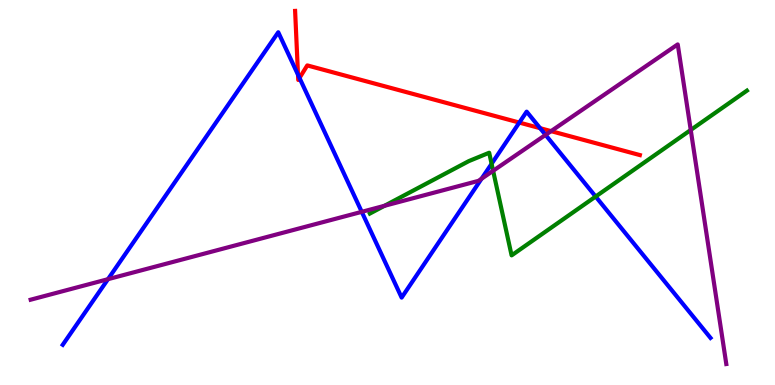[{'lines': ['blue', 'red'], 'intersections': [{'x': 3.85, 'y': 8.06}, {'x': 3.86, 'y': 7.98}, {'x': 6.7, 'y': 6.82}, {'x': 6.97, 'y': 6.67}]}, {'lines': ['green', 'red'], 'intersections': []}, {'lines': ['purple', 'red'], 'intersections': [{'x': 7.11, 'y': 6.59}]}, {'lines': ['blue', 'green'], 'intersections': [{'x': 6.34, 'y': 5.75}, {'x': 7.69, 'y': 4.89}]}, {'lines': ['blue', 'purple'], 'intersections': [{'x': 1.39, 'y': 2.75}, {'x': 4.67, 'y': 4.5}, {'x': 6.21, 'y': 5.36}, {'x': 7.04, 'y': 6.5}]}, {'lines': ['green', 'purple'], 'intersections': [{'x': 4.96, 'y': 4.65}, {'x': 6.36, 'y': 5.56}, {'x': 8.91, 'y': 6.62}]}]